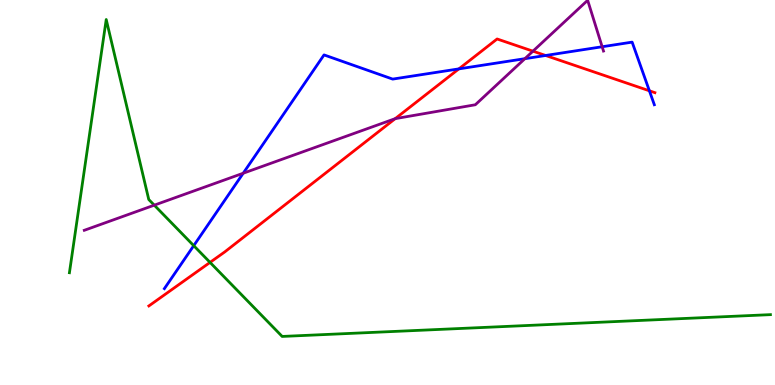[{'lines': ['blue', 'red'], 'intersections': [{'x': 5.92, 'y': 8.21}, {'x': 7.04, 'y': 8.56}, {'x': 8.38, 'y': 7.64}]}, {'lines': ['green', 'red'], 'intersections': [{'x': 2.71, 'y': 3.18}]}, {'lines': ['purple', 'red'], 'intersections': [{'x': 5.1, 'y': 6.92}, {'x': 6.88, 'y': 8.67}]}, {'lines': ['blue', 'green'], 'intersections': [{'x': 2.5, 'y': 3.62}]}, {'lines': ['blue', 'purple'], 'intersections': [{'x': 3.14, 'y': 5.5}, {'x': 6.77, 'y': 8.48}, {'x': 7.77, 'y': 8.79}]}, {'lines': ['green', 'purple'], 'intersections': [{'x': 1.99, 'y': 4.67}]}]